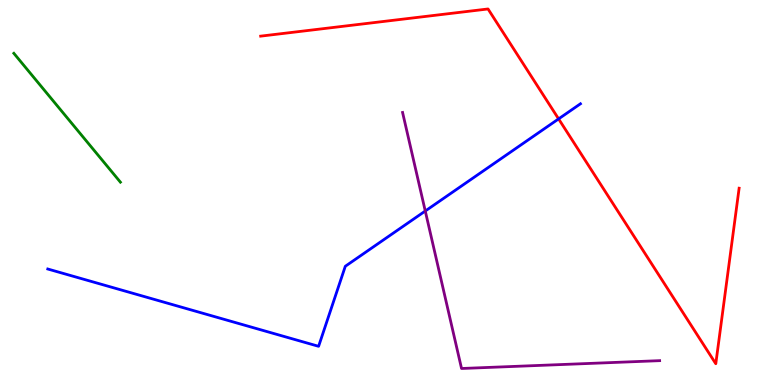[{'lines': ['blue', 'red'], 'intersections': [{'x': 7.21, 'y': 6.91}]}, {'lines': ['green', 'red'], 'intersections': []}, {'lines': ['purple', 'red'], 'intersections': []}, {'lines': ['blue', 'green'], 'intersections': []}, {'lines': ['blue', 'purple'], 'intersections': [{'x': 5.49, 'y': 4.52}]}, {'lines': ['green', 'purple'], 'intersections': []}]